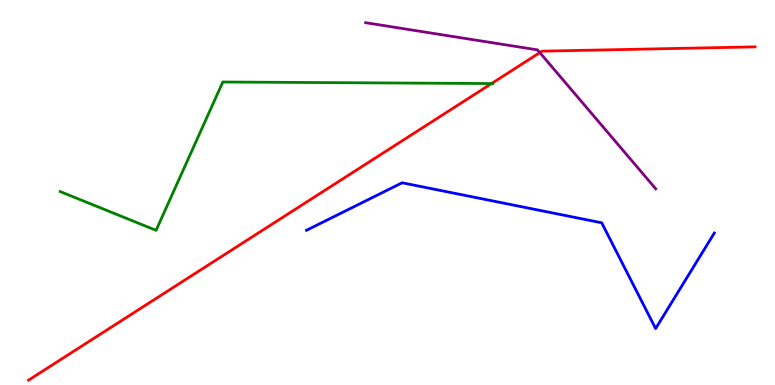[{'lines': ['blue', 'red'], 'intersections': []}, {'lines': ['green', 'red'], 'intersections': [{'x': 6.34, 'y': 7.83}]}, {'lines': ['purple', 'red'], 'intersections': [{'x': 6.97, 'y': 8.63}]}, {'lines': ['blue', 'green'], 'intersections': []}, {'lines': ['blue', 'purple'], 'intersections': []}, {'lines': ['green', 'purple'], 'intersections': []}]